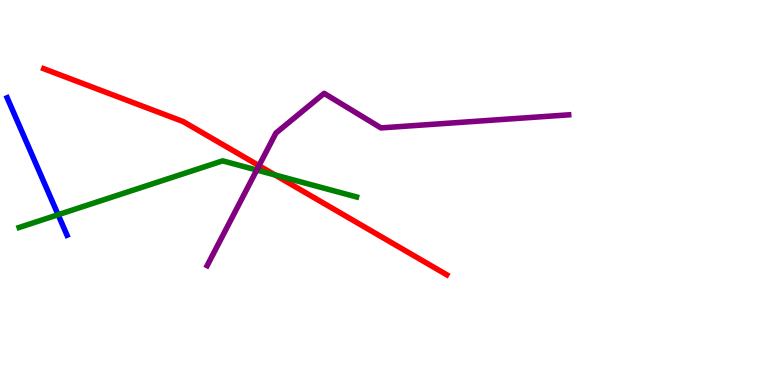[{'lines': ['blue', 'red'], 'intersections': []}, {'lines': ['green', 'red'], 'intersections': [{'x': 3.55, 'y': 5.46}]}, {'lines': ['purple', 'red'], 'intersections': [{'x': 3.34, 'y': 5.7}]}, {'lines': ['blue', 'green'], 'intersections': [{'x': 0.75, 'y': 4.42}]}, {'lines': ['blue', 'purple'], 'intersections': []}, {'lines': ['green', 'purple'], 'intersections': [{'x': 3.31, 'y': 5.58}]}]